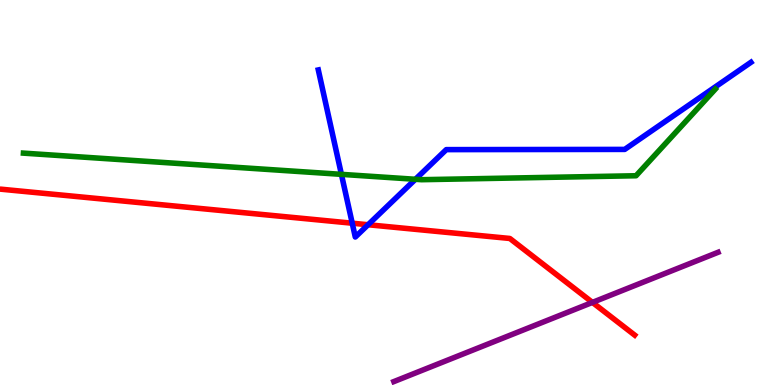[{'lines': ['blue', 'red'], 'intersections': [{'x': 4.54, 'y': 4.2}, {'x': 4.75, 'y': 4.16}]}, {'lines': ['green', 'red'], 'intersections': []}, {'lines': ['purple', 'red'], 'intersections': [{'x': 7.64, 'y': 2.15}]}, {'lines': ['blue', 'green'], 'intersections': [{'x': 4.41, 'y': 5.47}, {'x': 5.36, 'y': 5.34}]}, {'lines': ['blue', 'purple'], 'intersections': []}, {'lines': ['green', 'purple'], 'intersections': []}]